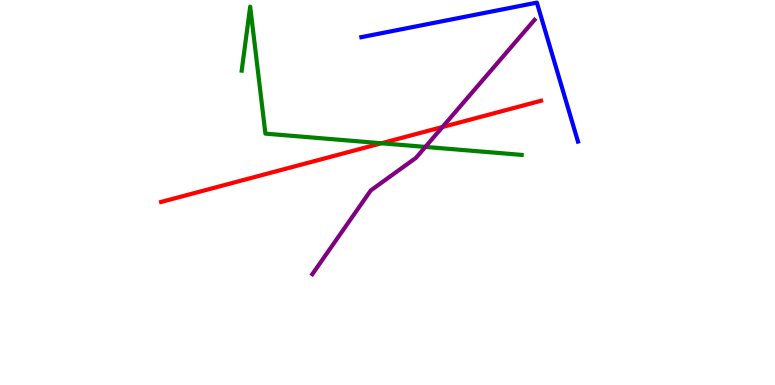[{'lines': ['blue', 'red'], 'intersections': []}, {'lines': ['green', 'red'], 'intersections': [{'x': 4.92, 'y': 6.28}]}, {'lines': ['purple', 'red'], 'intersections': [{'x': 5.71, 'y': 6.7}]}, {'lines': ['blue', 'green'], 'intersections': []}, {'lines': ['blue', 'purple'], 'intersections': []}, {'lines': ['green', 'purple'], 'intersections': [{'x': 5.49, 'y': 6.18}]}]